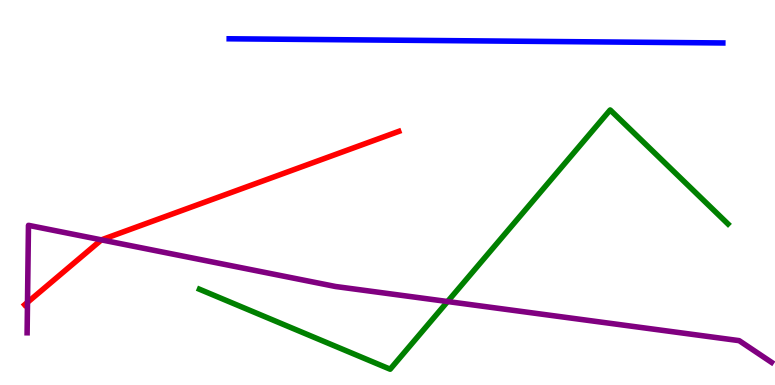[{'lines': ['blue', 'red'], 'intersections': []}, {'lines': ['green', 'red'], 'intersections': []}, {'lines': ['purple', 'red'], 'intersections': [{'x': 0.355, 'y': 2.15}, {'x': 1.31, 'y': 3.77}]}, {'lines': ['blue', 'green'], 'intersections': []}, {'lines': ['blue', 'purple'], 'intersections': []}, {'lines': ['green', 'purple'], 'intersections': [{'x': 5.78, 'y': 2.17}]}]